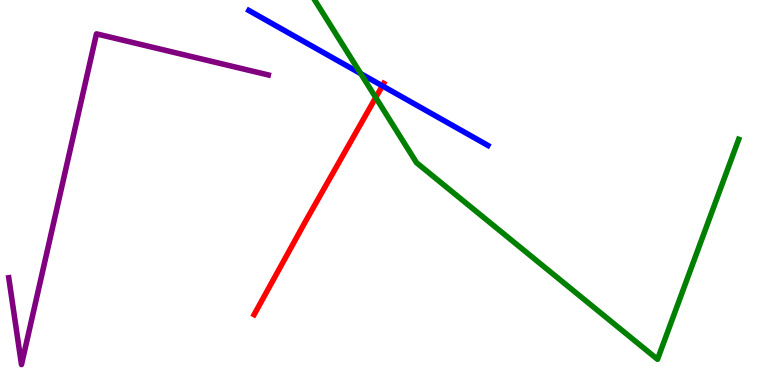[{'lines': ['blue', 'red'], 'intersections': [{'x': 4.93, 'y': 7.77}]}, {'lines': ['green', 'red'], 'intersections': [{'x': 4.85, 'y': 7.47}]}, {'lines': ['purple', 'red'], 'intersections': []}, {'lines': ['blue', 'green'], 'intersections': [{'x': 4.66, 'y': 8.09}]}, {'lines': ['blue', 'purple'], 'intersections': []}, {'lines': ['green', 'purple'], 'intersections': []}]